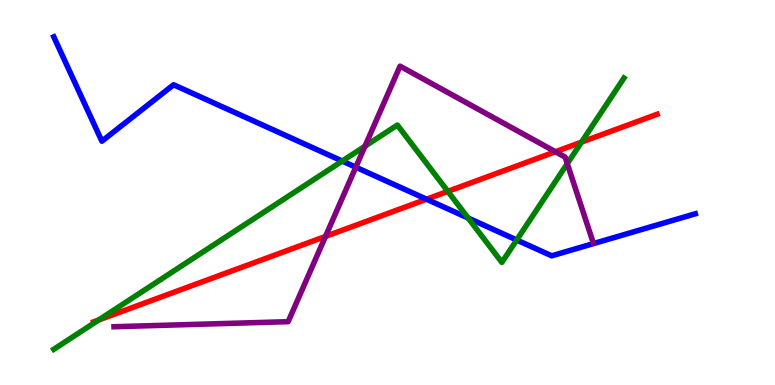[{'lines': ['blue', 'red'], 'intersections': [{'x': 5.5, 'y': 4.83}]}, {'lines': ['green', 'red'], 'intersections': [{'x': 1.27, 'y': 1.69}, {'x': 5.78, 'y': 5.03}, {'x': 7.5, 'y': 6.31}]}, {'lines': ['purple', 'red'], 'intersections': [{'x': 4.2, 'y': 3.86}, {'x': 7.17, 'y': 6.06}]}, {'lines': ['blue', 'green'], 'intersections': [{'x': 4.42, 'y': 5.82}, {'x': 6.04, 'y': 4.34}, {'x': 6.67, 'y': 3.77}]}, {'lines': ['blue', 'purple'], 'intersections': [{'x': 4.59, 'y': 5.66}]}, {'lines': ['green', 'purple'], 'intersections': [{'x': 4.71, 'y': 6.2}, {'x': 7.32, 'y': 5.75}]}]